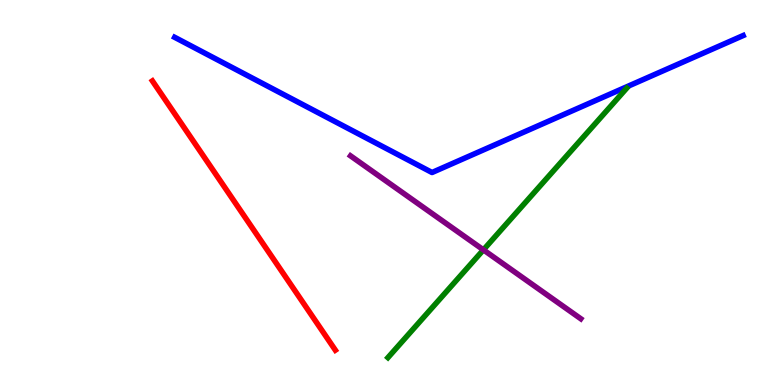[{'lines': ['blue', 'red'], 'intersections': []}, {'lines': ['green', 'red'], 'intersections': []}, {'lines': ['purple', 'red'], 'intersections': []}, {'lines': ['blue', 'green'], 'intersections': []}, {'lines': ['blue', 'purple'], 'intersections': []}, {'lines': ['green', 'purple'], 'intersections': [{'x': 6.24, 'y': 3.51}]}]